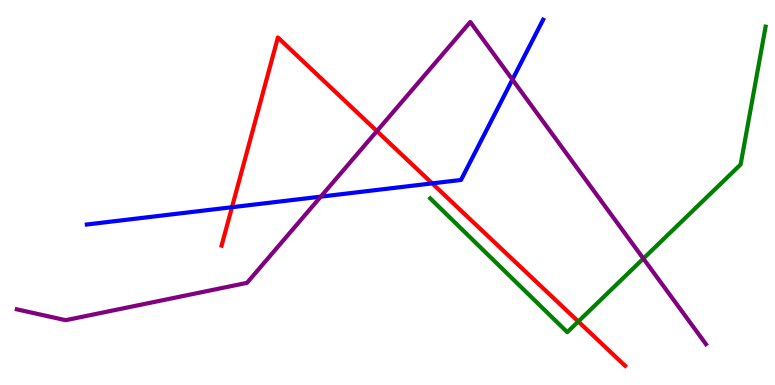[{'lines': ['blue', 'red'], 'intersections': [{'x': 2.99, 'y': 4.62}, {'x': 5.58, 'y': 5.24}]}, {'lines': ['green', 'red'], 'intersections': [{'x': 7.46, 'y': 1.65}]}, {'lines': ['purple', 'red'], 'intersections': [{'x': 4.86, 'y': 6.59}]}, {'lines': ['blue', 'green'], 'intersections': []}, {'lines': ['blue', 'purple'], 'intersections': [{'x': 4.14, 'y': 4.89}, {'x': 6.61, 'y': 7.93}]}, {'lines': ['green', 'purple'], 'intersections': [{'x': 8.3, 'y': 3.28}]}]